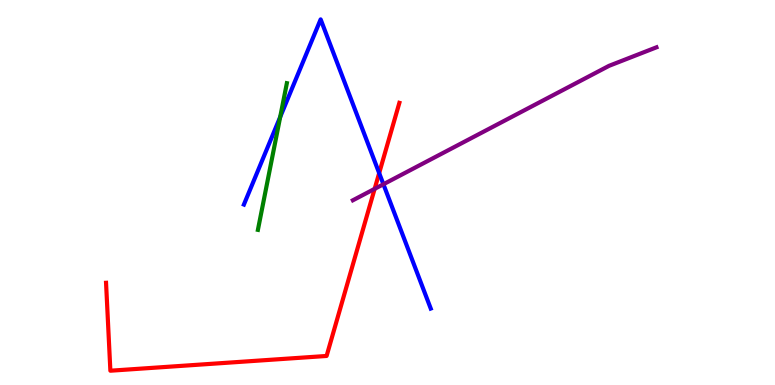[{'lines': ['blue', 'red'], 'intersections': [{'x': 4.89, 'y': 5.5}]}, {'lines': ['green', 'red'], 'intersections': []}, {'lines': ['purple', 'red'], 'intersections': [{'x': 4.83, 'y': 5.09}]}, {'lines': ['blue', 'green'], 'intersections': [{'x': 3.62, 'y': 6.96}]}, {'lines': ['blue', 'purple'], 'intersections': [{'x': 4.95, 'y': 5.21}]}, {'lines': ['green', 'purple'], 'intersections': []}]